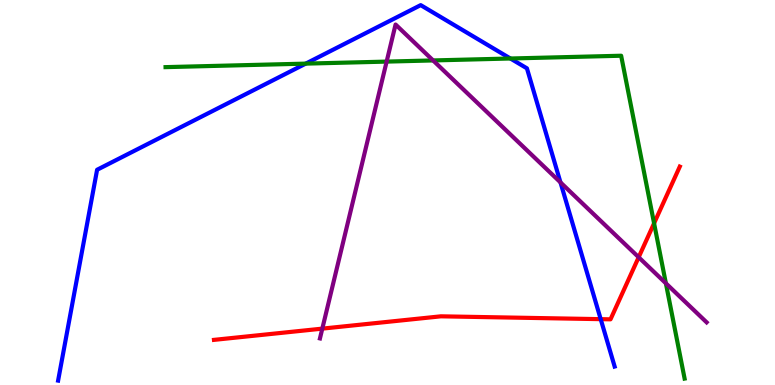[{'lines': ['blue', 'red'], 'intersections': [{'x': 7.75, 'y': 1.71}]}, {'lines': ['green', 'red'], 'intersections': [{'x': 8.44, 'y': 4.2}]}, {'lines': ['purple', 'red'], 'intersections': [{'x': 4.16, 'y': 1.46}, {'x': 8.24, 'y': 3.32}]}, {'lines': ['blue', 'green'], 'intersections': [{'x': 3.94, 'y': 8.35}, {'x': 6.59, 'y': 8.48}]}, {'lines': ['blue', 'purple'], 'intersections': [{'x': 7.23, 'y': 5.26}]}, {'lines': ['green', 'purple'], 'intersections': [{'x': 4.99, 'y': 8.4}, {'x': 5.59, 'y': 8.43}, {'x': 8.59, 'y': 2.64}]}]